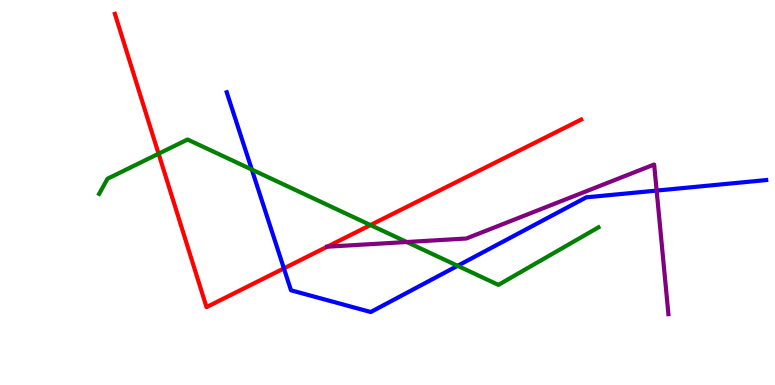[{'lines': ['blue', 'red'], 'intersections': [{'x': 3.66, 'y': 3.03}]}, {'lines': ['green', 'red'], 'intersections': [{'x': 2.05, 'y': 6.01}, {'x': 4.78, 'y': 4.15}]}, {'lines': ['purple', 'red'], 'intersections': [{'x': 4.22, 'y': 3.59}]}, {'lines': ['blue', 'green'], 'intersections': [{'x': 3.25, 'y': 5.6}, {'x': 5.9, 'y': 3.1}]}, {'lines': ['blue', 'purple'], 'intersections': [{'x': 8.47, 'y': 5.05}]}, {'lines': ['green', 'purple'], 'intersections': [{'x': 5.25, 'y': 3.71}]}]